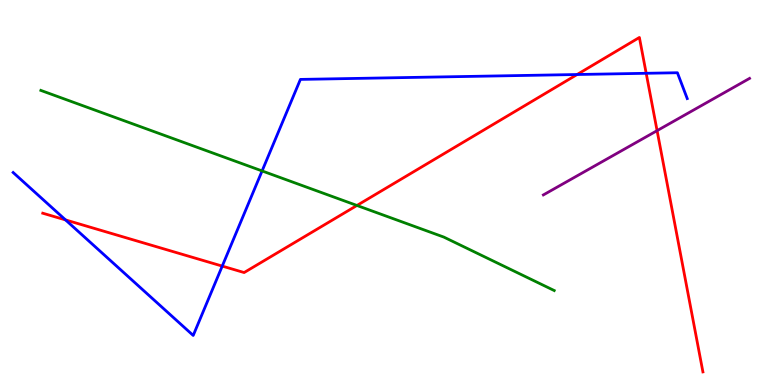[{'lines': ['blue', 'red'], 'intersections': [{'x': 0.846, 'y': 4.29}, {'x': 2.87, 'y': 3.09}, {'x': 7.45, 'y': 8.06}, {'x': 8.34, 'y': 8.1}]}, {'lines': ['green', 'red'], 'intersections': [{'x': 4.61, 'y': 4.66}]}, {'lines': ['purple', 'red'], 'intersections': [{'x': 8.48, 'y': 6.61}]}, {'lines': ['blue', 'green'], 'intersections': [{'x': 3.38, 'y': 5.56}]}, {'lines': ['blue', 'purple'], 'intersections': []}, {'lines': ['green', 'purple'], 'intersections': []}]